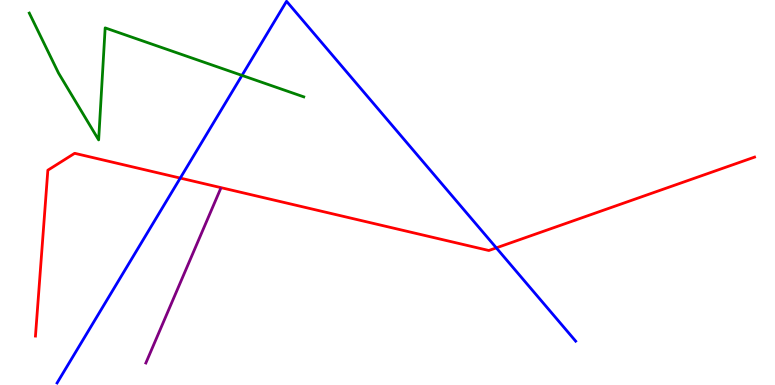[{'lines': ['blue', 'red'], 'intersections': [{'x': 2.33, 'y': 5.37}, {'x': 6.4, 'y': 3.56}]}, {'lines': ['green', 'red'], 'intersections': []}, {'lines': ['purple', 'red'], 'intersections': []}, {'lines': ['blue', 'green'], 'intersections': [{'x': 3.12, 'y': 8.04}]}, {'lines': ['blue', 'purple'], 'intersections': []}, {'lines': ['green', 'purple'], 'intersections': []}]